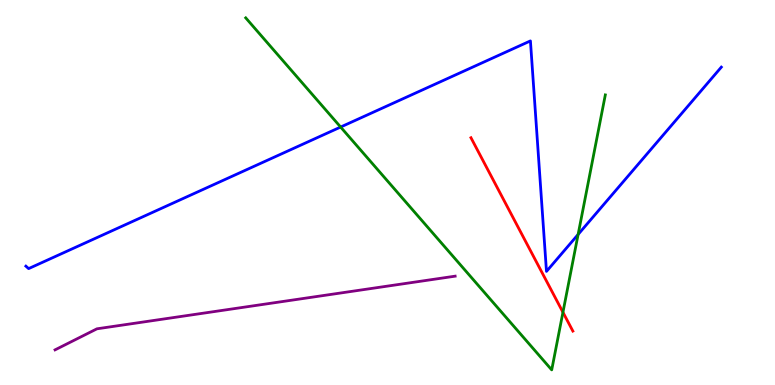[{'lines': ['blue', 'red'], 'intersections': []}, {'lines': ['green', 'red'], 'intersections': [{'x': 7.26, 'y': 1.89}]}, {'lines': ['purple', 'red'], 'intersections': []}, {'lines': ['blue', 'green'], 'intersections': [{'x': 4.4, 'y': 6.7}, {'x': 7.46, 'y': 3.91}]}, {'lines': ['blue', 'purple'], 'intersections': []}, {'lines': ['green', 'purple'], 'intersections': []}]